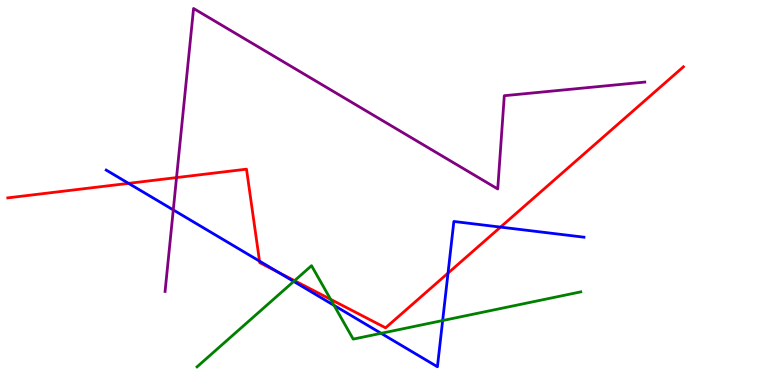[{'lines': ['blue', 'red'], 'intersections': [{'x': 1.66, 'y': 5.24}, {'x': 3.35, 'y': 3.22}, {'x': 3.59, 'y': 2.93}, {'x': 5.78, 'y': 2.91}, {'x': 6.46, 'y': 4.1}]}, {'lines': ['green', 'red'], 'intersections': [{'x': 3.8, 'y': 2.71}, {'x': 4.27, 'y': 2.22}]}, {'lines': ['purple', 'red'], 'intersections': [{'x': 2.28, 'y': 5.39}]}, {'lines': ['blue', 'green'], 'intersections': [{'x': 3.79, 'y': 2.69}, {'x': 4.31, 'y': 2.07}, {'x': 4.92, 'y': 1.34}, {'x': 5.71, 'y': 1.67}]}, {'lines': ['blue', 'purple'], 'intersections': [{'x': 2.24, 'y': 4.55}]}, {'lines': ['green', 'purple'], 'intersections': []}]